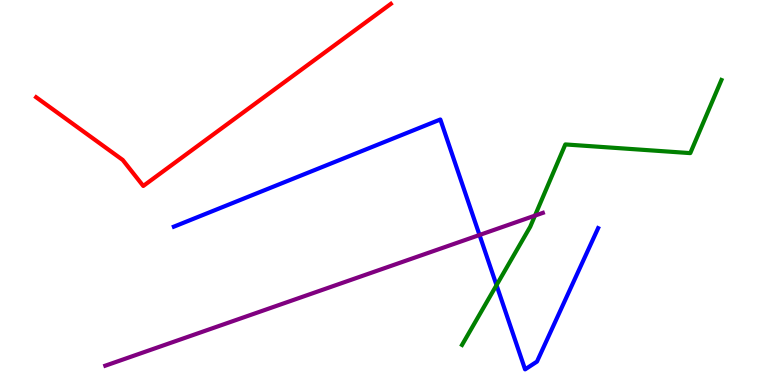[{'lines': ['blue', 'red'], 'intersections': []}, {'lines': ['green', 'red'], 'intersections': []}, {'lines': ['purple', 'red'], 'intersections': []}, {'lines': ['blue', 'green'], 'intersections': [{'x': 6.41, 'y': 2.59}]}, {'lines': ['blue', 'purple'], 'intersections': [{'x': 6.19, 'y': 3.9}]}, {'lines': ['green', 'purple'], 'intersections': [{'x': 6.9, 'y': 4.4}]}]